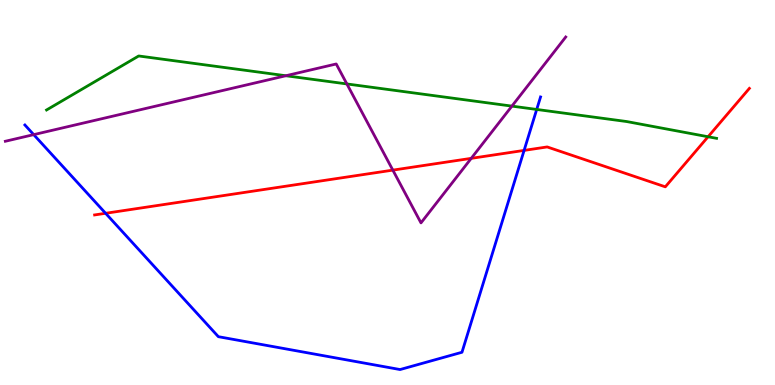[{'lines': ['blue', 'red'], 'intersections': [{'x': 1.36, 'y': 4.46}, {'x': 6.76, 'y': 6.09}]}, {'lines': ['green', 'red'], 'intersections': [{'x': 9.14, 'y': 6.45}]}, {'lines': ['purple', 'red'], 'intersections': [{'x': 5.07, 'y': 5.58}, {'x': 6.08, 'y': 5.89}]}, {'lines': ['blue', 'green'], 'intersections': [{'x': 6.93, 'y': 7.16}]}, {'lines': ['blue', 'purple'], 'intersections': [{'x': 0.435, 'y': 6.5}]}, {'lines': ['green', 'purple'], 'intersections': [{'x': 3.69, 'y': 8.03}, {'x': 4.48, 'y': 7.82}, {'x': 6.61, 'y': 7.24}]}]